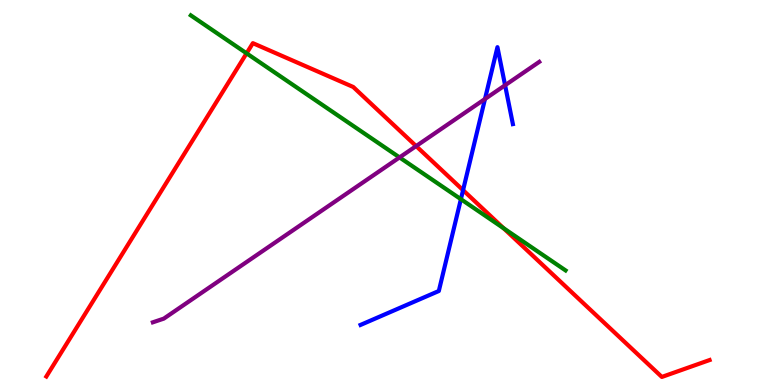[{'lines': ['blue', 'red'], 'intersections': [{'x': 5.98, 'y': 5.06}]}, {'lines': ['green', 'red'], 'intersections': [{'x': 3.18, 'y': 8.62}, {'x': 6.5, 'y': 4.07}]}, {'lines': ['purple', 'red'], 'intersections': [{'x': 5.37, 'y': 6.21}]}, {'lines': ['blue', 'green'], 'intersections': [{'x': 5.95, 'y': 4.83}]}, {'lines': ['blue', 'purple'], 'intersections': [{'x': 6.26, 'y': 7.43}, {'x': 6.52, 'y': 7.79}]}, {'lines': ['green', 'purple'], 'intersections': [{'x': 5.16, 'y': 5.91}]}]